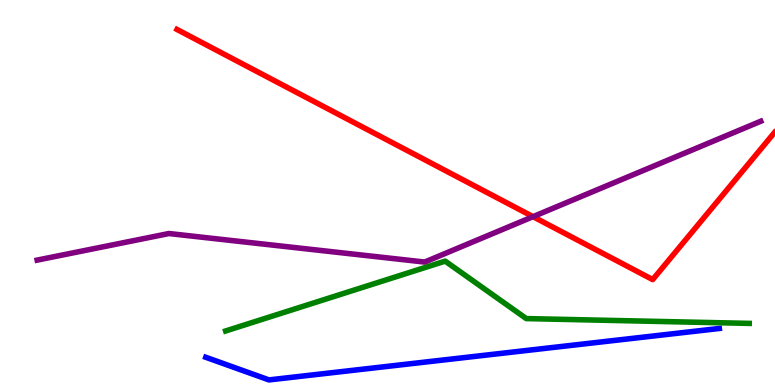[{'lines': ['blue', 'red'], 'intersections': []}, {'lines': ['green', 'red'], 'intersections': []}, {'lines': ['purple', 'red'], 'intersections': [{'x': 6.88, 'y': 4.37}]}, {'lines': ['blue', 'green'], 'intersections': []}, {'lines': ['blue', 'purple'], 'intersections': []}, {'lines': ['green', 'purple'], 'intersections': []}]